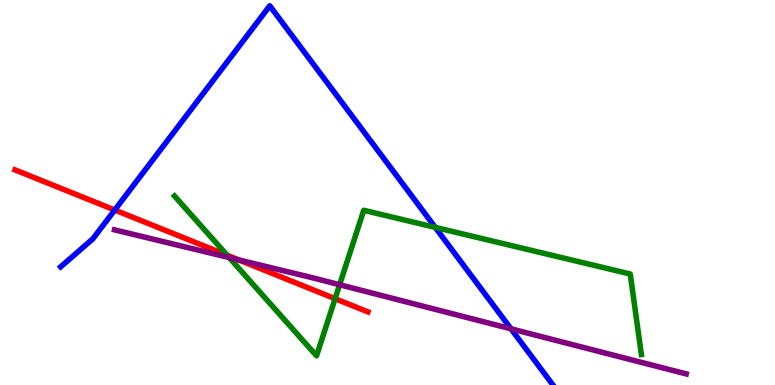[{'lines': ['blue', 'red'], 'intersections': [{'x': 1.48, 'y': 4.55}]}, {'lines': ['green', 'red'], 'intersections': [{'x': 2.93, 'y': 3.37}, {'x': 4.32, 'y': 2.24}]}, {'lines': ['purple', 'red'], 'intersections': [{'x': 3.08, 'y': 3.25}]}, {'lines': ['blue', 'green'], 'intersections': [{'x': 5.62, 'y': 4.09}]}, {'lines': ['blue', 'purple'], 'intersections': [{'x': 6.59, 'y': 1.46}]}, {'lines': ['green', 'purple'], 'intersections': [{'x': 2.96, 'y': 3.31}, {'x': 4.38, 'y': 2.6}]}]